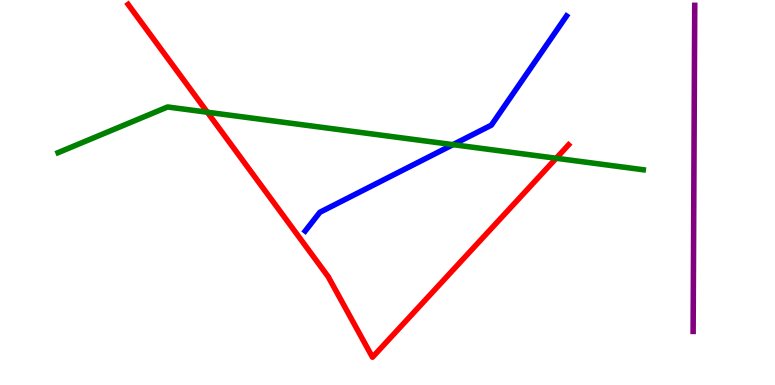[{'lines': ['blue', 'red'], 'intersections': []}, {'lines': ['green', 'red'], 'intersections': [{'x': 2.68, 'y': 7.09}, {'x': 7.18, 'y': 5.89}]}, {'lines': ['purple', 'red'], 'intersections': []}, {'lines': ['blue', 'green'], 'intersections': [{'x': 5.85, 'y': 6.24}]}, {'lines': ['blue', 'purple'], 'intersections': []}, {'lines': ['green', 'purple'], 'intersections': []}]